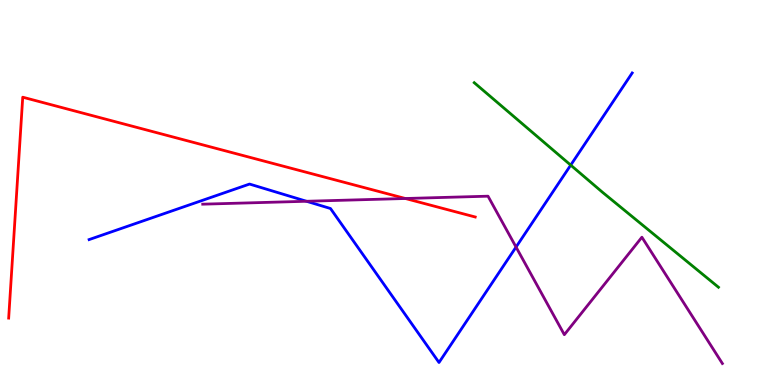[{'lines': ['blue', 'red'], 'intersections': []}, {'lines': ['green', 'red'], 'intersections': []}, {'lines': ['purple', 'red'], 'intersections': [{'x': 5.23, 'y': 4.84}]}, {'lines': ['blue', 'green'], 'intersections': [{'x': 7.36, 'y': 5.71}]}, {'lines': ['blue', 'purple'], 'intersections': [{'x': 3.95, 'y': 4.77}, {'x': 6.66, 'y': 3.58}]}, {'lines': ['green', 'purple'], 'intersections': []}]